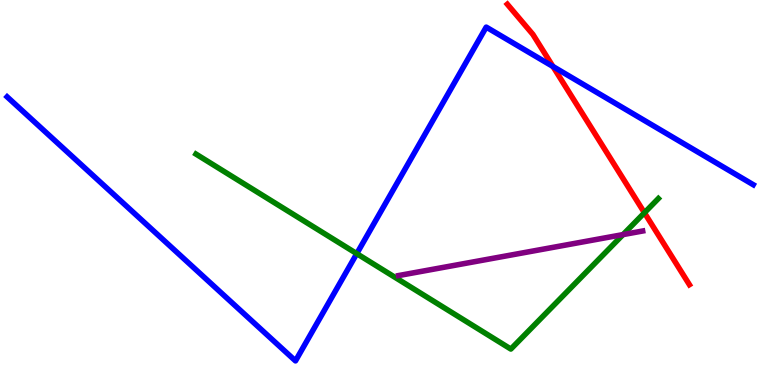[{'lines': ['blue', 'red'], 'intersections': [{'x': 7.13, 'y': 8.27}]}, {'lines': ['green', 'red'], 'intersections': [{'x': 8.32, 'y': 4.47}]}, {'lines': ['purple', 'red'], 'intersections': []}, {'lines': ['blue', 'green'], 'intersections': [{'x': 4.6, 'y': 3.41}]}, {'lines': ['blue', 'purple'], 'intersections': []}, {'lines': ['green', 'purple'], 'intersections': [{'x': 8.04, 'y': 3.91}]}]